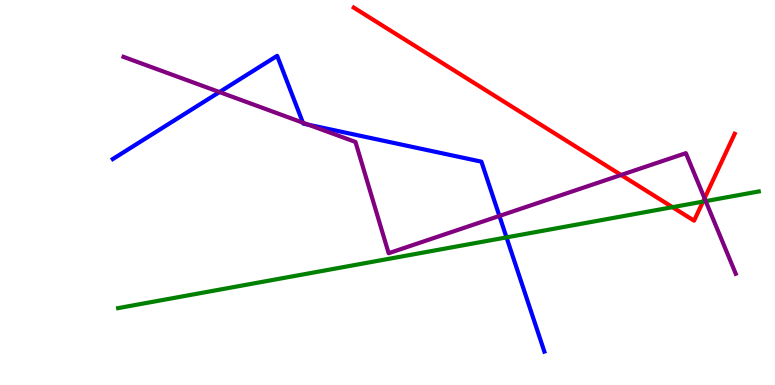[{'lines': ['blue', 'red'], 'intersections': []}, {'lines': ['green', 'red'], 'intersections': [{'x': 8.68, 'y': 4.62}, {'x': 9.07, 'y': 4.76}]}, {'lines': ['purple', 'red'], 'intersections': [{'x': 8.01, 'y': 5.46}, {'x': 9.09, 'y': 4.85}]}, {'lines': ['blue', 'green'], 'intersections': [{'x': 6.54, 'y': 3.83}]}, {'lines': ['blue', 'purple'], 'intersections': [{'x': 2.83, 'y': 7.61}, {'x': 3.91, 'y': 6.81}, {'x': 3.98, 'y': 6.76}, {'x': 6.44, 'y': 4.39}]}, {'lines': ['green', 'purple'], 'intersections': [{'x': 9.11, 'y': 4.78}]}]